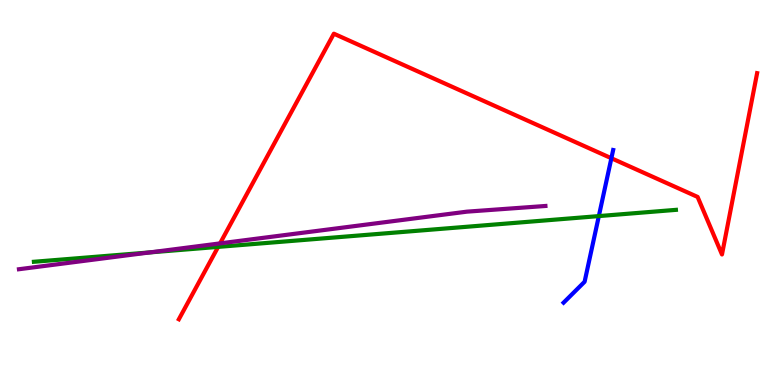[{'lines': ['blue', 'red'], 'intersections': [{'x': 7.89, 'y': 5.89}]}, {'lines': ['green', 'red'], 'intersections': [{'x': 2.81, 'y': 3.59}]}, {'lines': ['purple', 'red'], 'intersections': [{'x': 2.84, 'y': 3.68}]}, {'lines': ['blue', 'green'], 'intersections': [{'x': 7.73, 'y': 4.39}]}, {'lines': ['blue', 'purple'], 'intersections': []}, {'lines': ['green', 'purple'], 'intersections': [{'x': 1.93, 'y': 3.44}]}]